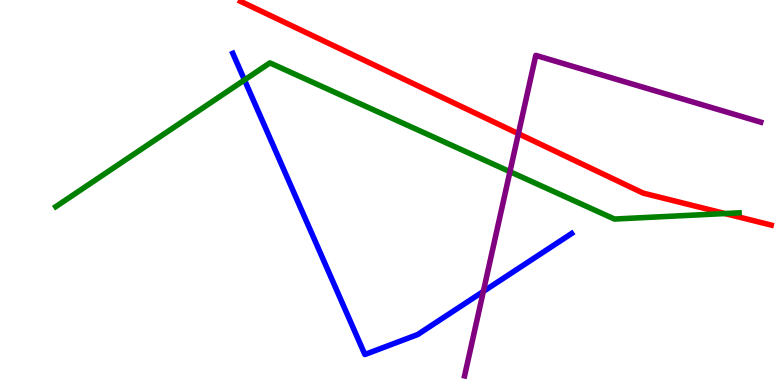[{'lines': ['blue', 'red'], 'intersections': []}, {'lines': ['green', 'red'], 'intersections': [{'x': 9.35, 'y': 4.45}]}, {'lines': ['purple', 'red'], 'intersections': [{'x': 6.69, 'y': 6.53}]}, {'lines': ['blue', 'green'], 'intersections': [{'x': 3.15, 'y': 7.92}]}, {'lines': ['blue', 'purple'], 'intersections': [{'x': 6.24, 'y': 2.43}]}, {'lines': ['green', 'purple'], 'intersections': [{'x': 6.58, 'y': 5.54}]}]